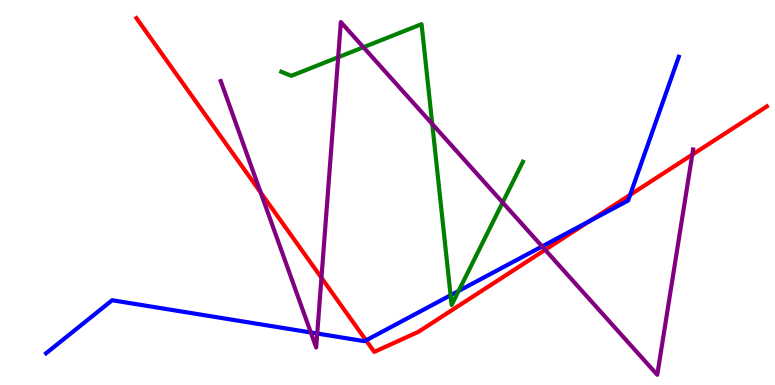[{'lines': ['blue', 'red'], 'intersections': [{'x': 4.72, 'y': 1.16}, {'x': 7.61, 'y': 4.26}, {'x': 8.13, 'y': 4.94}]}, {'lines': ['green', 'red'], 'intersections': []}, {'lines': ['purple', 'red'], 'intersections': [{'x': 3.36, 'y': 5.0}, {'x': 4.15, 'y': 2.78}, {'x': 7.03, 'y': 3.51}, {'x': 8.93, 'y': 5.98}]}, {'lines': ['blue', 'green'], 'intersections': [{'x': 5.81, 'y': 2.33}, {'x': 5.92, 'y': 2.44}]}, {'lines': ['blue', 'purple'], 'intersections': [{'x': 4.01, 'y': 1.36}, {'x': 4.09, 'y': 1.34}, {'x': 6.99, 'y': 3.6}]}, {'lines': ['green', 'purple'], 'intersections': [{'x': 4.36, 'y': 8.51}, {'x': 4.69, 'y': 8.77}, {'x': 5.58, 'y': 6.78}, {'x': 6.49, 'y': 4.74}]}]